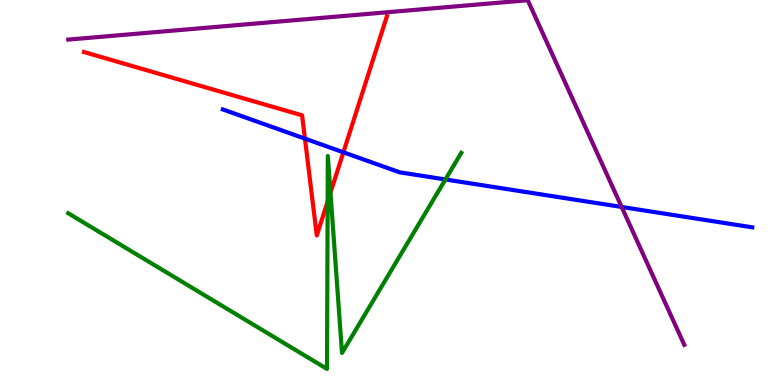[{'lines': ['blue', 'red'], 'intersections': [{'x': 3.93, 'y': 6.4}, {'x': 4.43, 'y': 6.04}]}, {'lines': ['green', 'red'], 'intersections': [{'x': 4.23, 'y': 4.77}, {'x': 4.26, 'y': 4.99}]}, {'lines': ['purple', 'red'], 'intersections': []}, {'lines': ['blue', 'green'], 'intersections': [{'x': 5.75, 'y': 5.34}]}, {'lines': ['blue', 'purple'], 'intersections': [{'x': 8.02, 'y': 4.62}]}, {'lines': ['green', 'purple'], 'intersections': []}]